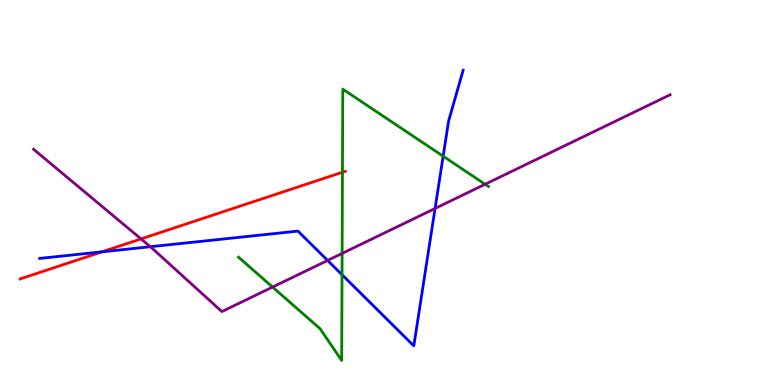[{'lines': ['blue', 'red'], 'intersections': [{'x': 1.32, 'y': 3.46}]}, {'lines': ['green', 'red'], 'intersections': [{'x': 4.42, 'y': 5.53}]}, {'lines': ['purple', 'red'], 'intersections': [{'x': 1.82, 'y': 3.79}]}, {'lines': ['blue', 'green'], 'intersections': [{'x': 4.41, 'y': 2.86}, {'x': 5.72, 'y': 5.94}]}, {'lines': ['blue', 'purple'], 'intersections': [{'x': 1.94, 'y': 3.59}, {'x': 4.23, 'y': 3.24}, {'x': 5.61, 'y': 4.59}]}, {'lines': ['green', 'purple'], 'intersections': [{'x': 3.52, 'y': 2.54}, {'x': 4.41, 'y': 3.42}, {'x': 6.26, 'y': 5.21}]}]